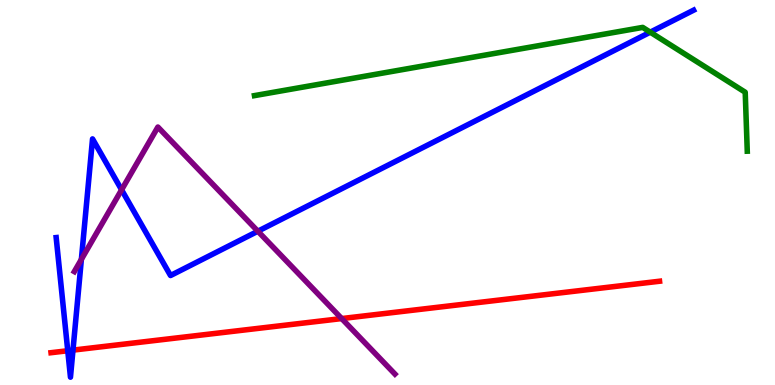[{'lines': ['blue', 'red'], 'intersections': [{'x': 0.874, 'y': 0.89}, {'x': 0.942, 'y': 0.906}]}, {'lines': ['green', 'red'], 'intersections': []}, {'lines': ['purple', 'red'], 'intersections': [{'x': 4.41, 'y': 1.73}]}, {'lines': ['blue', 'green'], 'intersections': [{'x': 8.39, 'y': 9.16}]}, {'lines': ['blue', 'purple'], 'intersections': [{'x': 1.05, 'y': 3.26}, {'x': 1.57, 'y': 5.07}, {'x': 3.33, 'y': 3.99}]}, {'lines': ['green', 'purple'], 'intersections': []}]